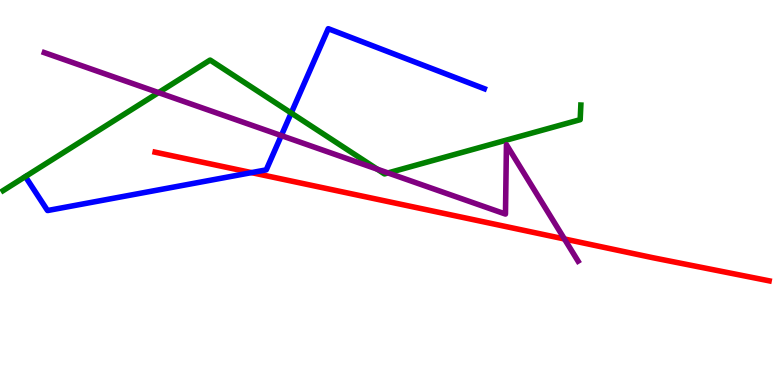[{'lines': ['blue', 'red'], 'intersections': [{'x': 3.25, 'y': 5.52}]}, {'lines': ['green', 'red'], 'intersections': []}, {'lines': ['purple', 'red'], 'intersections': [{'x': 7.28, 'y': 3.79}]}, {'lines': ['blue', 'green'], 'intersections': [{'x': 3.76, 'y': 7.06}]}, {'lines': ['blue', 'purple'], 'intersections': [{'x': 3.63, 'y': 6.48}]}, {'lines': ['green', 'purple'], 'intersections': [{'x': 2.05, 'y': 7.59}, {'x': 4.87, 'y': 5.61}, {'x': 5.01, 'y': 5.51}]}]